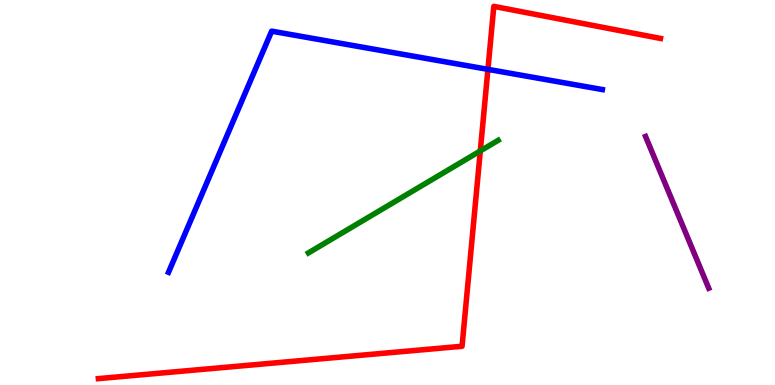[{'lines': ['blue', 'red'], 'intersections': [{'x': 6.3, 'y': 8.2}]}, {'lines': ['green', 'red'], 'intersections': [{'x': 6.2, 'y': 6.08}]}, {'lines': ['purple', 'red'], 'intersections': []}, {'lines': ['blue', 'green'], 'intersections': []}, {'lines': ['blue', 'purple'], 'intersections': []}, {'lines': ['green', 'purple'], 'intersections': []}]